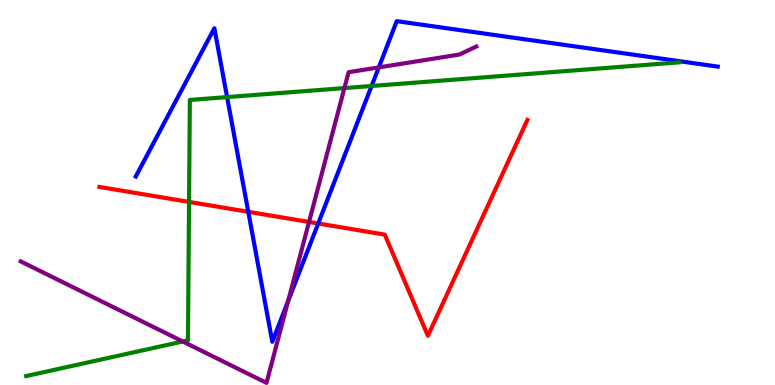[{'lines': ['blue', 'red'], 'intersections': [{'x': 3.2, 'y': 4.5}, {'x': 4.11, 'y': 4.19}]}, {'lines': ['green', 'red'], 'intersections': [{'x': 2.44, 'y': 4.76}]}, {'lines': ['purple', 'red'], 'intersections': [{'x': 3.99, 'y': 4.23}]}, {'lines': ['blue', 'green'], 'intersections': [{'x': 2.93, 'y': 7.48}, {'x': 4.79, 'y': 7.77}]}, {'lines': ['blue', 'purple'], 'intersections': [{'x': 3.72, 'y': 2.18}, {'x': 4.89, 'y': 8.25}]}, {'lines': ['green', 'purple'], 'intersections': [{'x': 2.36, 'y': 1.13}, {'x': 4.44, 'y': 7.71}]}]